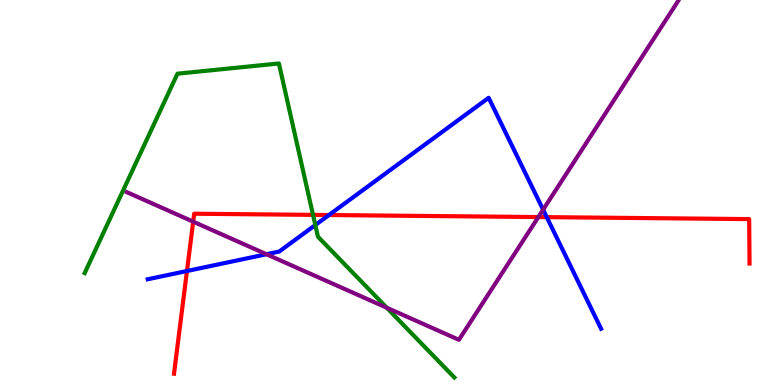[{'lines': ['blue', 'red'], 'intersections': [{'x': 2.41, 'y': 2.96}, {'x': 4.24, 'y': 4.41}, {'x': 7.05, 'y': 4.36}]}, {'lines': ['green', 'red'], 'intersections': [{'x': 4.04, 'y': 4.42}]}, {'lines': ['purple', 'red'], 'intersections': [{'x': 2.49, 'y': 4.24}, {'x': 6.95, 'y': 4.36}]}, {'lines': ['blue', 'green'], 'intersections': [{'x': 4.07, 'y': 4.15}]}, {'lines': ['blue', 'purple'], 'intersections': [{'x': 3.44, 'y': 3.4}, {'x': 7.01, 'y': 4.55}]}, {'lines': ['green', 'purple'], 'intersections': [{'x': 4.99, 'y': 2.01}]}]